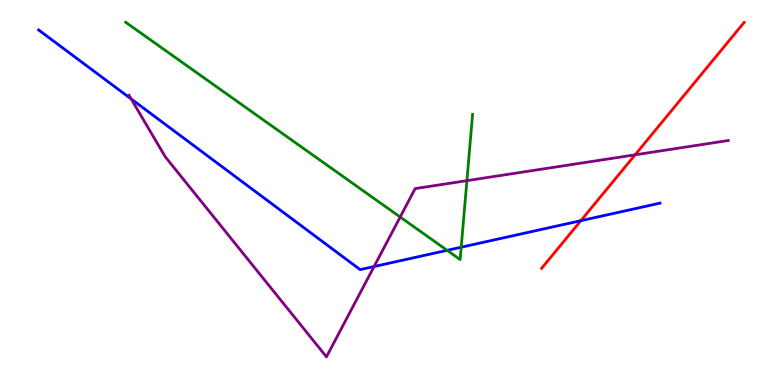[{'lines': ['blue', 'red'], 'intersections': [{'x': 7.49, 'y': 4.27}]}, {'lines': ['green', 'red'], 'intersections': []}, {'lines': ['purple', 'red'], 'intersections': [{'x': 8.19, 'y': 5.98}]}, {'lines': ['blue', 'green'], 'intersections': [{'x': 5.77, 'y': 3.5}, {'x': 5.95, 'y': 3.58}]}, {'lines': ['blue', 'purple'], 'intersections': [{'x': 1.69, 'y': 7.43}, {'x': 4.83, 'y': 3.08}]}, {'lines': ['green', 'purple'], 'intersections': [{'x': 5.16, 'y': 4.36}, {'x': 6.02, 'y': 5.31}]}]